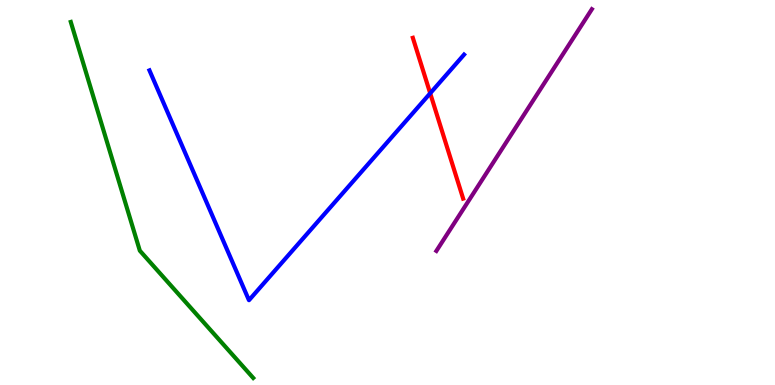[{'lines': ['blue', 'red'], 'intersections': [{'x': 5.55, 'y': 7.58}]}, {'lines': ['green', 'red'], 'intersections': []}, {'lines': ['purple', 'red'], 'intersections': []}, {'lines': ['blue', 'green'], 'intersections': []}, {'lines': ['blue', 'purple'], 'intersections': []}, {'lines': ['green', 'purple'], 'intersections': []}]